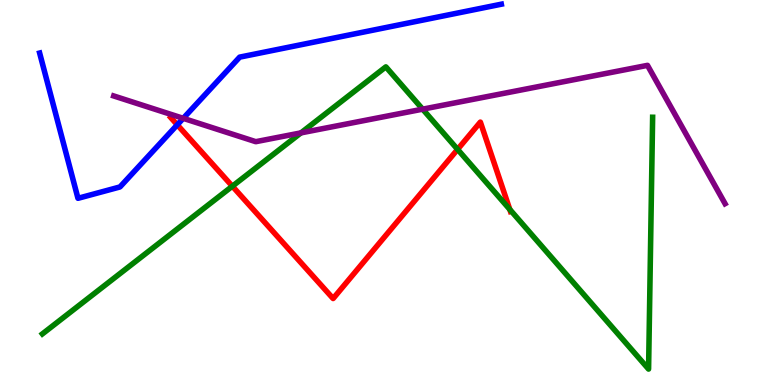[{'lines': ['blue', 'red'], 'intersections': [{'x': 2.29, 'y': 6.76}]}, {'lines': ['green', 'red'], 'intersections': [{'x': 3.0, 'y': 5.16}, {'x': 5.9, 'y': 6.12}, {'x': 6.58, 'y': 4.56}]}, {'lines': ['purple', 'red'], 'intersections': []}, {'lines': ['blue', 'green'], 'intersections': []}, {'lines': ['blue', 'purple'], 'intersections': [{'x': 2.36, 'y': 6.93}]}, {'lines': ['green', 'purple'], 'intersections': [{'x': 3.88, 'y': 6.55}, {'x': 5.45, 'y': 7.16}]}]